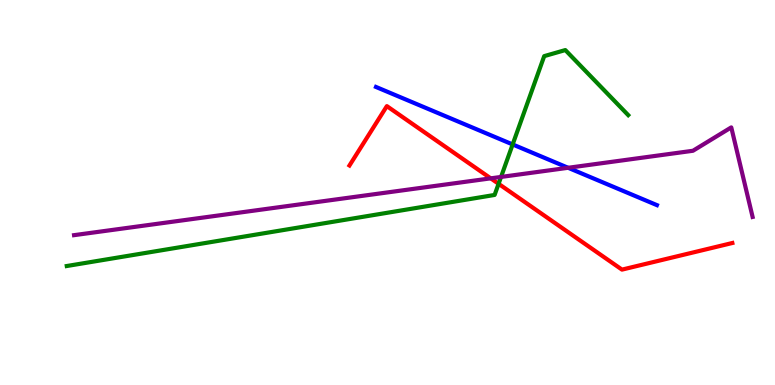[{'lines': ['blue', 'red'], 'intersections': []}, {'lines': ['green', 'red'], 'intersections': [{'x': 6.43, 'y': 5.23}]}, {'lines': ['purple', 'red'], 'intersections': [{'x': 6.33, 'y': 5.37}]}, {'lines': ['blue', 'green'], 'intersections': [{'x': 6.61, 'y': 6.25}]}, {'lines': ['blue', 'purple'], 'intersections': [{'x': 7.33, 'y': 5.64}]}, {'lines': ['green', 'purple'], 'intersections': [{'x': 6.47, 'y': 5.4}]}]